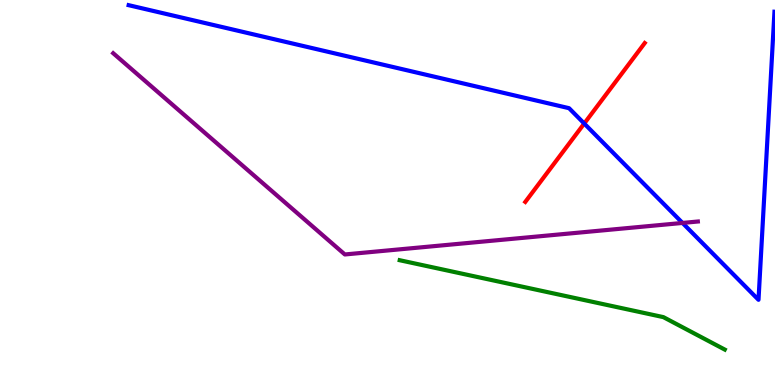[{'lines': ['blue', 'red'], 'intersections': [{'x': 7.54, 'y': 6.79}]}, {'lines': ['green', 'red'], 'intersections': []}, {'lines': ['purple', 'red'], 'intersections': []}, {'lines': ['blue', 'green'], 'intersections': []}, {'lines': ['blue', 'purple'], 'intersections': [{'x': 8.81, 'y': 4.21}]}, {'lines': ['green', 'purple'], 'intersections': []}]